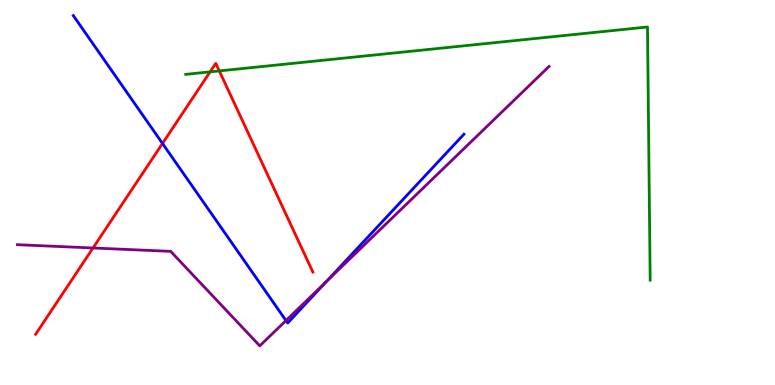[{'lines': ['blue', 'red'], 'intersections': [{'x': 2.1, 'y': 6.27}]}, {'lines': ['green', 'red'], 'intersections': [{'x': 2.71, 'y': 8.13}, {'x': 2.83, 'y': 8.16}]}, {'lines': ['purple', 'red'], 'intersections': [{'x': 1.2, 'y': 3.56}]}, {'lines': ['blue', 'green'], 'intersections': []}, {'lines': ['blue', 'purple'], 'intersections': [{'x': 3.69, 'y': 1.67}, {'x': 4.21, 'y': 2.69}]}, {'lines': ['green', 'purple'], 'intersections': []}]